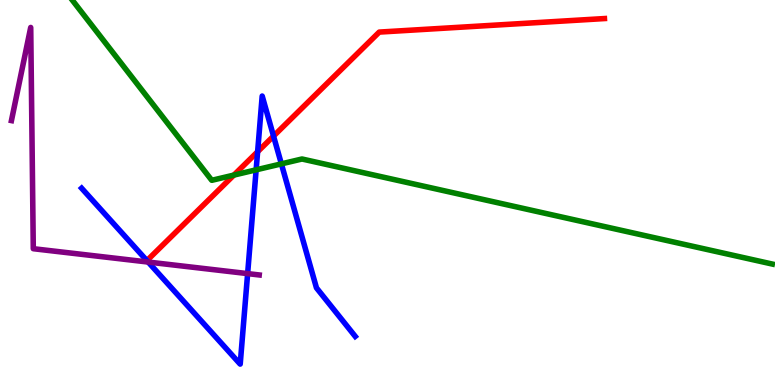[{'lines': ['blue', 'red'], 'intersections': [{'x': 3.32, 'y': 6.06}, {'x': 3.53, 'y': 6.47}]}, {'lines': ['green', 'red'], 'intersections': [{'x': 3.02, 'y': 5.45}]}, {'lines': ['purple', 'red'], 'intersections': []}, {'lines': ['blue', 'green'], 'intersections': [{'x': 3.31, 'y': 5.59}, {'x': 3.63, 'y': 5.74}]}, {'lines': ['blue', 'purple'], 'intersections': [{'x': 1.91, 'y': 3.19}, {'x': 3.2, 'y': 2.89}]}, {'lines': ['green', 'purple'], 'intersections': []}]